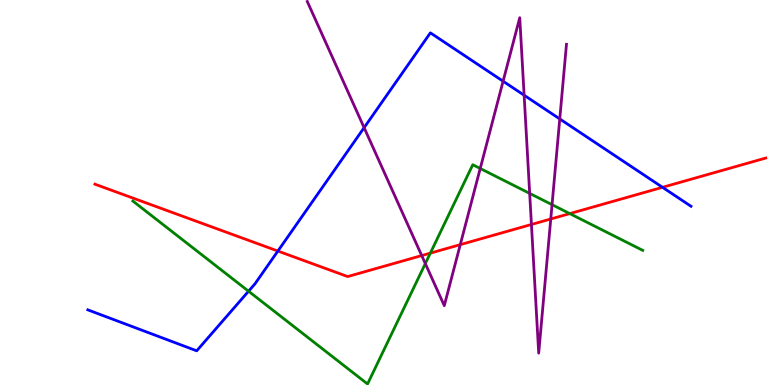[{'lines': ['blue', 'red'], 'intersections': [{'x': 3.59, 'y': 3.48}, {'x': 8.55, 'y': 5.13}]}, {'lines': ['green', 'red'], 'intersections': [{'x': 5.55, 'y': 3.43}, {'x': 7.35, 'y': 4.45}]}, {'lines': ['purple', 'red'], 'intersections': [{'x': 5.44, 'y': 3.36}, {'x': 5.94, 'y': 3.65}, {'x': 6.86, 'y': 4.17}, {'x': 7.11, 'y': 4.31}]}, {'lines': ['blue', 'green'], 'intersections': [{'x': 3.21, 'y': 2.44}]}, {'lines': ['blue', 'purple'], 'intersections': [{'x': 4.7, 'y': 6.68}, {'x': 6.49, 'y': 7.89}, {'x': 6.76, 'y': 7.53}, {'x': 7.22, 'y': 6.91}]}, {'lines': ['green', 'purple'], 'intersections': [{'x': 5.49, 'y': 3.15}, {'x': 6.2, 'y': 5.62}, {'x': 6.83, 'y': 4.98}, {'x': 7.12, 'y': 4.68}]}]